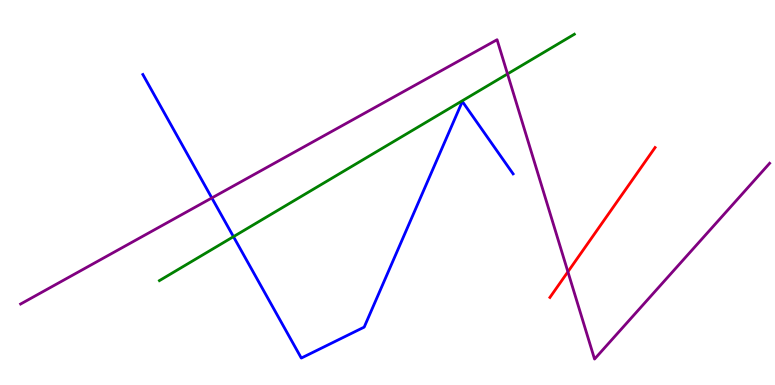[{'lines': ['blue', 'red'], 'intersections': []}, {'lines': ['green', 'red'], 'intersections': []}, {'lines': ['purple', 'red'], 'intersections': [{'x': 7.33, 'y': 2.94}]}, {'lines': ['blue', 'green'], 'intersections': [{'x': 3.01, 'y': 3.85}]}, {'lines': ['blue', 'purple'], 'intersections': [{'x': 2.73, 'y': 4.86}]}, {'lines': ['green', 'purple'], 'intersections': [{'x': 6.55, 'y': 8.08}]}]